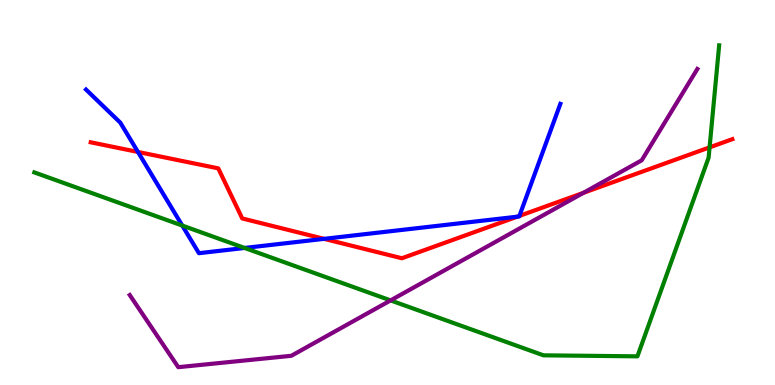[{'lines': ['blue', 'red'], 'intersections': [{'x': 1.78, 'y': 6.05}, {'x': 4.18, 'y': 3.8}, {'x': 6.67, 'y': 4.37}, {'x': 6.7, 'y': 4.39}]}, {'lines': ['green', 'red'], 'intersections': [{'x': 9.16, 'y': 6.17}]}, {'lines': ['purple', 'red'], 'intersections': [{'x': 7.53, 'y': 4.99}]}, {'lines': ['blue', 'green'], 'intersections': [{'x': 2.35, 'y': 4.14}, {'x': 3.16, 'y': 3.56}]}, {'lines': ['blue', 'purple'], 'intersections': []}, {'lines': ['green', 'purple'], 'intersections': [{'x': 5.04, 'y': 2.2}]}]